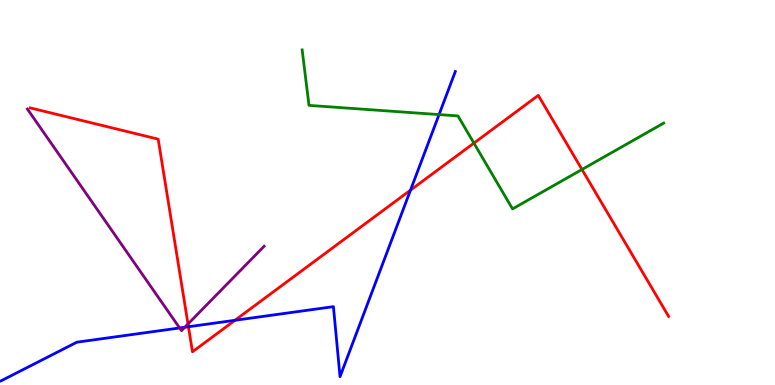[{'lines': ['blue', 'red'], 'intersections': [{'x': 2.43, 'y': 1.51}, {'x': 3.03, 'y': 1.68}, {'x': 5.3, 'y': 5.06}]}, {'lines': ['green', 'red'], 'intersections': [{'x': 6.12, 'y': 6.28}, {'x': 7.51, 'y': 5.6}]}, {'lines': ['purple', 'red'], 'intersections': [{'x': 2.43, 'y': 1.59}]}, {'lines': ['blue', 'green'], 'intersections': [{'x': 5.67, 'y': 7.02}]}, {'lines': ['blue', 'purple'], 'intersections': [{'x': 2.32, 'y': 1.48}, {'x': 2.38, 'y': 1.5}]}, {'lines': ['green', 'purple'], 'intersections': []}]